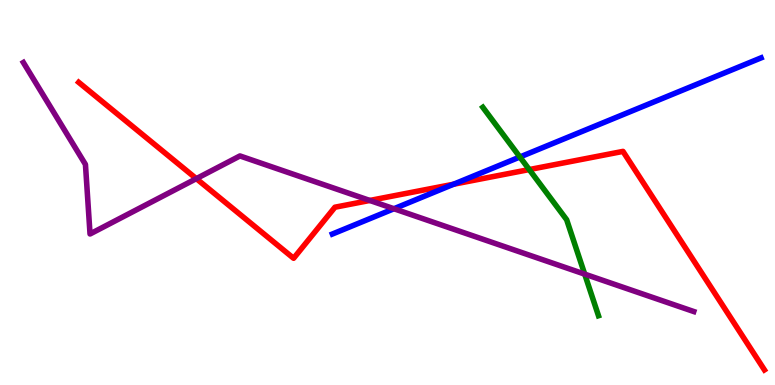[{'lines': ['blue', 'red'], 'intersections': [{'x': 5.85, 'y': 5.22}]}, {'lines': ['green', 'red'], 'intersections': [{'x': 6.83, 'y': 5.6}]}, {'lines': ['purple', 'red'], 'intersections': [{'x': 2.53, 'y': 5.36}, {'x': 4.77, 'y': 4.79}]}, {'lines': ['blue', 'green'], 'intersections': [{'x': 6.71, 'y': 5.92}]}, {'lines': ['blue', 'purple'], 'intersections': [{'x': 5.08, 'y': 4.58}]}, {'lines': ['green', 'purple'], 'intersections': [{'x': 7.54, 'y': 2.88}]}]